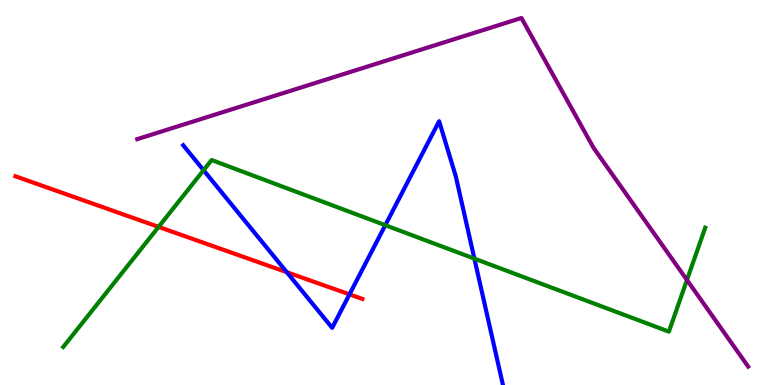[{'lines': ['blue', 'red'], 'intersections': [{'x': 3.7, 'y': 2.93}, {'x': 4.51, 'y': 2.35}]}, {'lines': ['green', 'red'], 'intersections': [{'x': 2.05, 'y': 4.11}]}, {'lines': ['purple', 'red'], 'intersections': []}, {'lines': ['blue', 'green'], 'intersections': [{'x': 2.63, 'y': 5.58}, {'x': 4.97, 'y': 4.15}, {'x': 6.12, 'y': 3.28}]}, {'lines': ['blue', 'purple'], 'intersections': []}, {'lines': ['green', 'purple'], 'intersections': [{'x': 8.86, 'y': 2.73}]}]